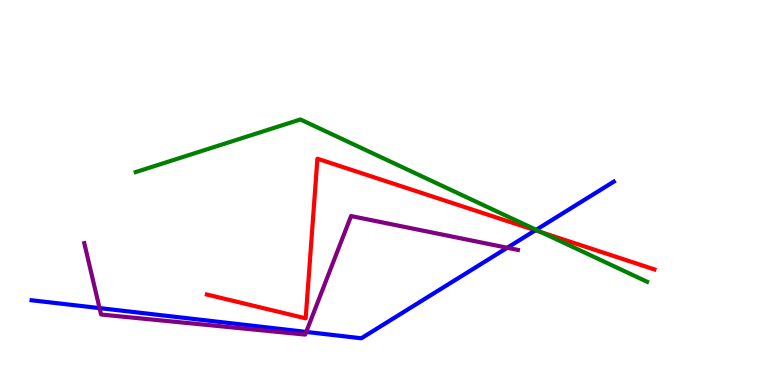[{'lines': ['blue', 'red'], 'intersections': [{'x': 6.91, 'y': 4.02}]}, {'lines': ['green', 'red'], 'intersections': [{'x': 6.99, 'y': 3.97}]}, {'lines': ['purple', 'red'], 'intersections': []}, {'lines': ['blue', 'green'], 'intersections': [{'x': 6.92, 'y': 4.03}]}, {'lines': ['blue', 'purple'], 'intersections': [{'x': 1.28, 'y': 2.0}, {'x': 3.95, 'y': 1.38}, {'x': 6.55, 'y': 3.56}]}, {'lines': ['green', 'purple'], 'intersections': []}]